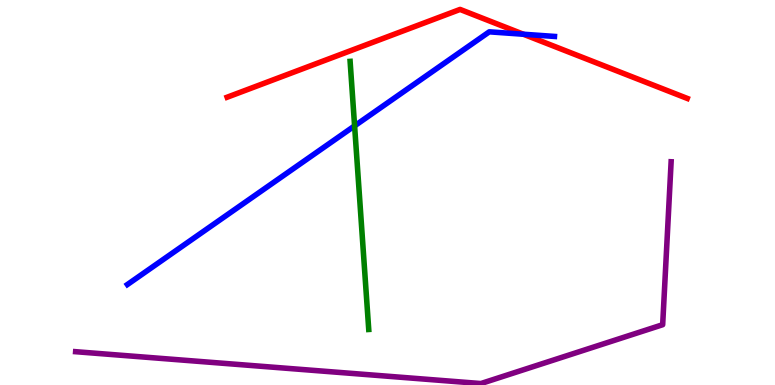[{'lines': ['blue', 'red'], 'intersections': [{'x': 6.75, 'y': 9.11}]}, {'lines': ['green', 'red'], 'intersections': []}, {'lines': ['purple', 'red'], 'intersections': []}, {'lines': ['blue', 'green'], 'intersections': [{'x': 4.58, 'y': 6.73}]}, {'lines': ['blue', 'purple'], 'intersections': []}, {'lines': ['green', 'purple'], 'intersections': []}]